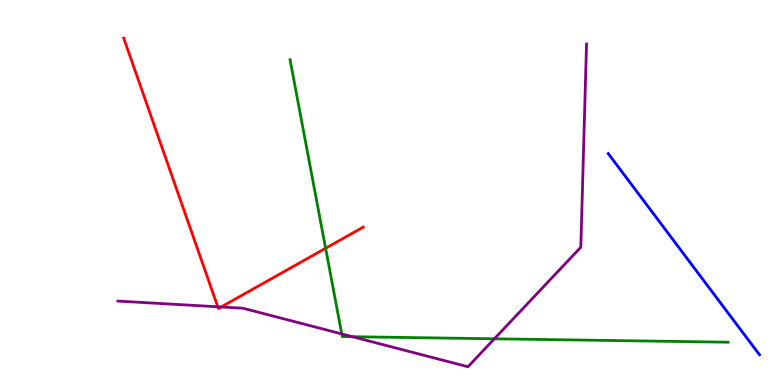[{'lines': ['blue', 'red'], 'intersections': []}, {'lines': ['green', 'red'], 'intersections': [{'x': 4.2, 'y': 3.55}]}, {'lines': ['purple', 'red'], 'intersections': [{'x': 2.81, 'y': 2.03}, {'x': 2.85, 'y': 2.03}]}, {'lines': ['blue', 'green'], 'intersections': []}, {'lines': ['blue', 'purple'], 'intersections': []}, {'lines': ['green', 'purple'], 'intersections': [{'x': 4.41, 'y': 1.33}, {'x': 4.55, 'y': 1.25}, {'x': 6.38, 'y': 1.2}]}]